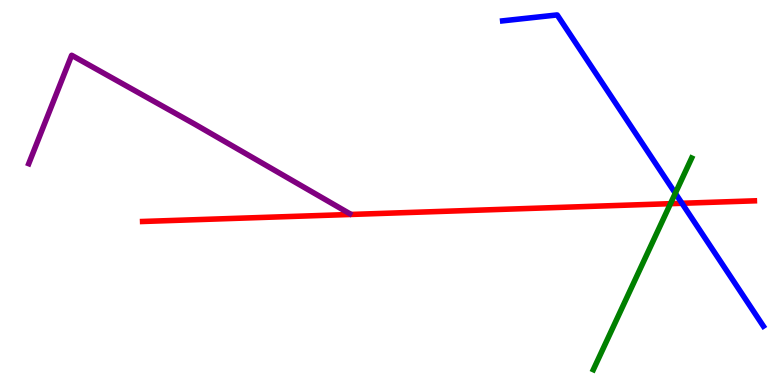[{'lines': ['blue', 'red'], 'intersections': [{'x': 8.8, 'y': 4.72}]}, {'lines': ['green', 'red'], 'intersections': [{'x': 8.65, 'y': 4.71}]}, {'lines': ['purple', 'red'], 'intersections': []}, {'lines': ['blue', 'green'], 'intersections': [{'x': 8.71, 'y': 4.98}]}, {'lines': ['blue', 'purple'], 'intersections': []}, {'lines': ['green', 'purple'], 'intersections': []}]